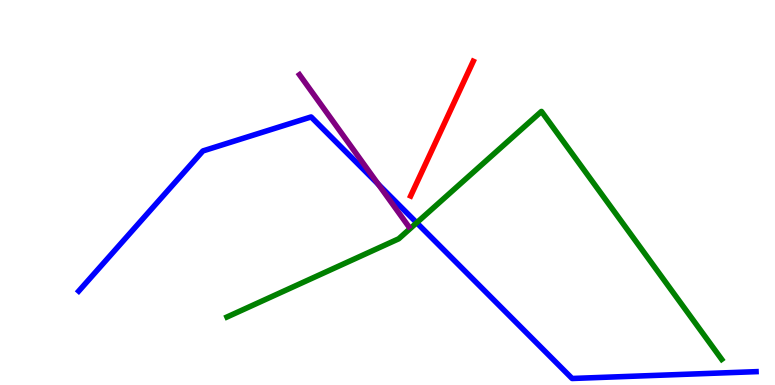[{'lines': ['blue', 'red'], 'intersections': []}, {'lines': ['green', 'red'], 'intersections': []}, {'lines': ['purple', 'red'], 'intersections': []}, {'lines': ['blue', 'green'], 'intersections': [{'x': 5.38, 'y': 4.21}]}, {'lines': ['blue', 'purple'], 'intersections': [{'x': 4.88, 'y': 5.21}]}, {'lines': ['green', 'purple'], 'intersections': []}]